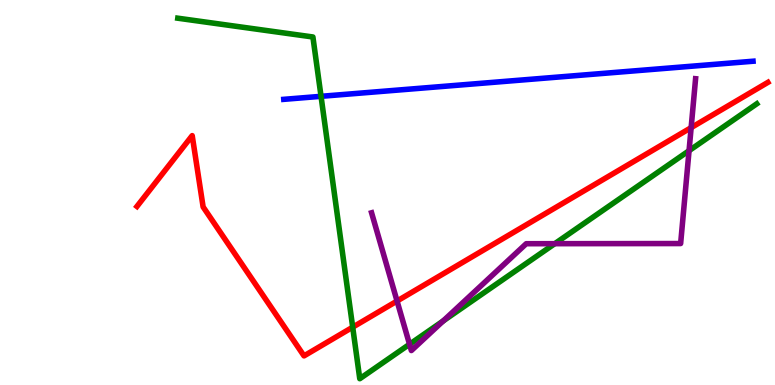[{'lines': ['blue', 'red'], 'intersections': []}, {'lines': ['green', 'red'], 'intersections': [{'x': 4.55, 'y': 1.5}]}, {'lines': ['purple', 'red'], 'intersections': [{'x': 5.12, 'y': 2.18}, {'x': 8.92, 'y': 6.68}]}, {'lines': ['blue', 'green'], 'intersections': [{'x': 4.14, 'y': 7.5}]}, {'lines': ['blue', 'purple'], 'intersections': []}, {'lines': ['green', 'purple'], 'intersections': [{'x': 5.28, 'y': 1.06}, {'x': 5.72, 'y': 1.66}, {'x': 7.16, 'y': 3.67}, {'x': 8.89, 'y': 6.09}]}]